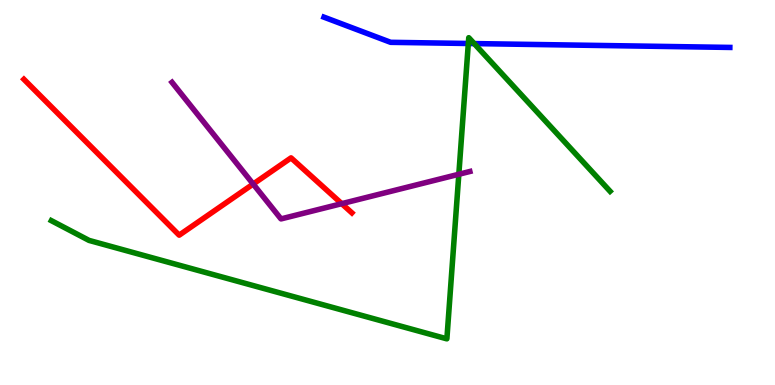[{'lines': ['blue', 'red'], 'intersections': []}, {'lines': ['green', 'red'], 'intersections': []}, {'lines': ['purple', 'red'], 'intersections': [{'x': 3.27, 'y': 5.22}, {'x': 4.41, 'y': 4.71}]}, {'lines': ['blue', 'green'], 'intersections': [{'x': 6.04, 'y': 8.87}, {'x': 6.12, 'y': 8.87}]}, {'lines': ['blue', 'purple'], 'intersections': []}, {'lines': ['green', 'purple'], 'intersections': [{'x': 5.92, 'y': 5.47}]}]